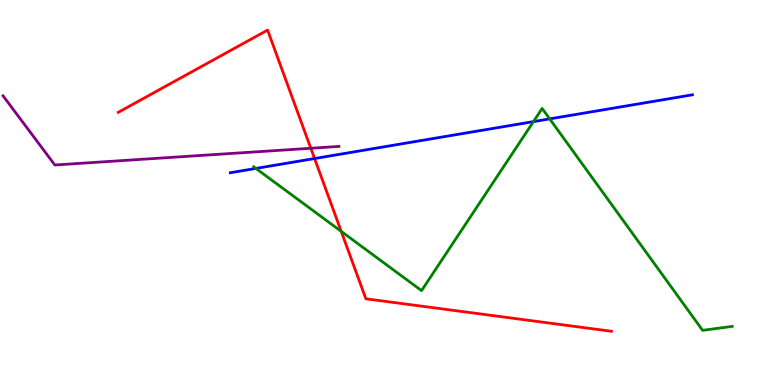[{'lines': ['blue', 'red'], 'intersections': [{'x': 4.06, 'y': 5.88}]}, {'lines': ['green', 'red'], 'intersections': [{'x': 4.4, 'y': 3.99}]}, {'lines': ['purple', 'red'], 'intersections': [{'x': 4.01, 'y': 6.15}]}, {'lines': ['blue', 'green'], 'intersections': [{'x': 3.3, 'y': 5.63}, {'x': 6.88, 'y': 6.84}, {'x': 7.09, 'y': 6.91}]}, {'lines': ['blue', 'purple'], 'intersections': []}, {'lines': ['green', 'purple'], 'intersections': []}]